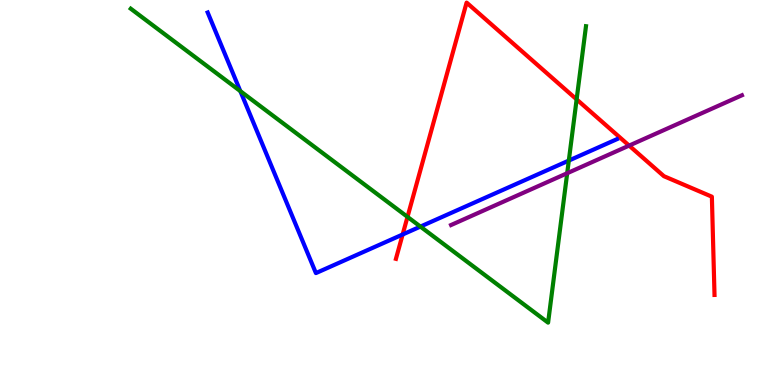[{'lines': ['blue', 'red'], 'intersections': [{'x': 5.2, 'y': 3.91}]}, {'lines': ['green', 'red'], 'intersections': [{'x': 5.26, 'y': 4.37}, {'x': 7.44, 'y': 7.42}]}, {'lines': ['purple', 'red'], 'intersections': [{'x': 8.12, 'y': 6.22}]}, {'lines': ['blue', 'green'], 'intersections': [{'x': 3.1, 'y': 7.63}, {'x': 5.42, 'y': 4.11}, {'x': 7.34, 'y': 5.83}]}, {'lines': ['blue', 'purple'], 'intersections': []}, {'lines': ['green', 'purple'], 'intersections': [{'x': 7.32, 'y': 5.5}]}]